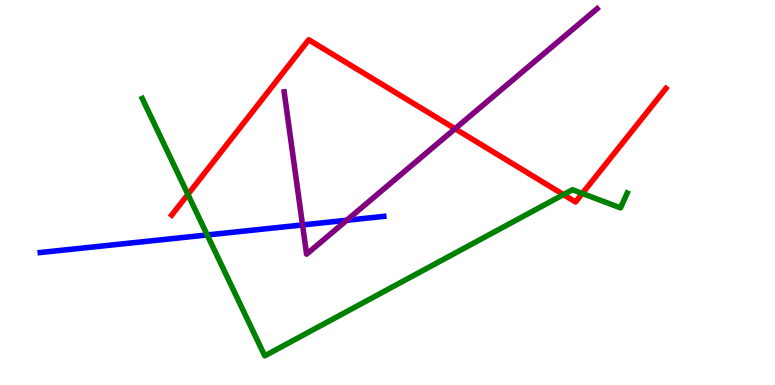[{'lines': ['blue', 'red'], 'intersections': []}, {'lines': ['green', 'red'], 'intersections': [{'x': 2.42, 'y': 4.95}, {'x': 7.27, 'y': 4.94}, {'x': 7.51, 'y': 4.97}]}, {'lines': ['purple', 'red'], 'intersections': [{'x': 5.87, 'y': 6.66}]}, {'lines': ['blue', 'green'], 'intersections': [{'x': 2.67, 'y': 3.9}]}, {'lines': ['blue', 'purple'], 'intersections': [{'x': 3.9, 'y': 4.16}, {'x': 4.47, 'y': 4.28}]}, {'lines': ['green', 'purple'], 'intersections': []}]